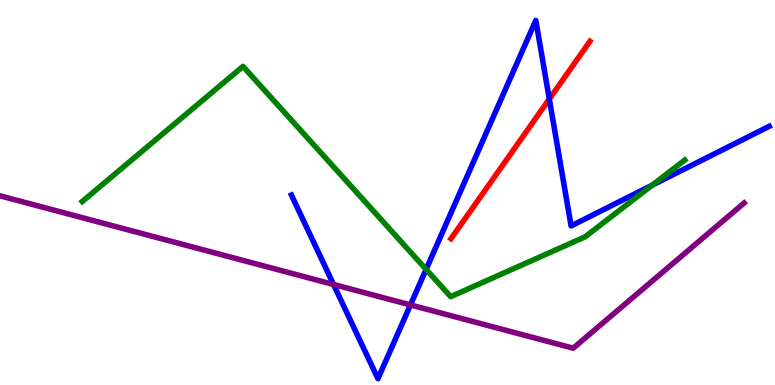[{'lines': ['blue', 'red'], 'intersections': [{'x': 7.09, 'y': 7.43}]}, {'lines': ['green', 'red'], 'intersections': []}, {'lines': ['purple', 'red'], 'intersections': []}, {'lines': ['blue', 'green'], 'intersections': [{'x': 5.5, 'y': 3.0}, {'x': 8.41, 'y': 5.19}]}, {'lines': ['blue', 'purple'], 'intersections': [{'x': 4.3, 'y': 2.61}, {'x': 5.3, 'y': 2.08}]}, {'lines': ['green', 'purple'], 'intersections': []}]